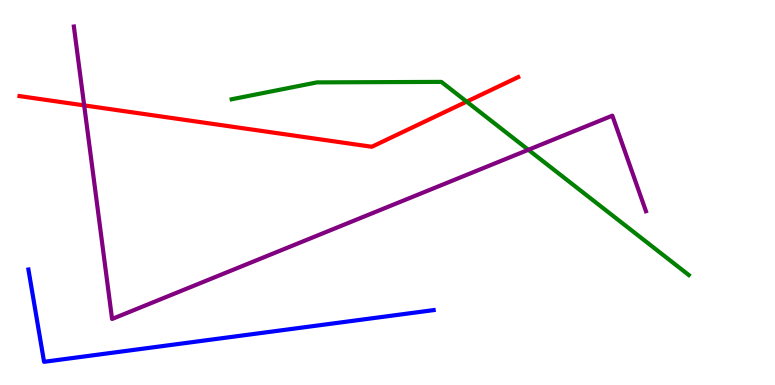[{'lines': ['blue', 'red'], 'intersections': []}, {'lines': ['green', 'red'], 'intersections': [{'x': 6.02, 'y': 7.36}]}, {'lines': ['purple', 'red'], 'intersections': [{'x': 1.09, 'y': 7.26}]}, {'lines': ['blue', 'green'], 'intersections': []}, {'lines': ['blue', 'purple'], 'intersections': []}, {'lines': ['green', 'purple'], 'intersections': [{'x': 6.82, 'y': 6.11}]}]